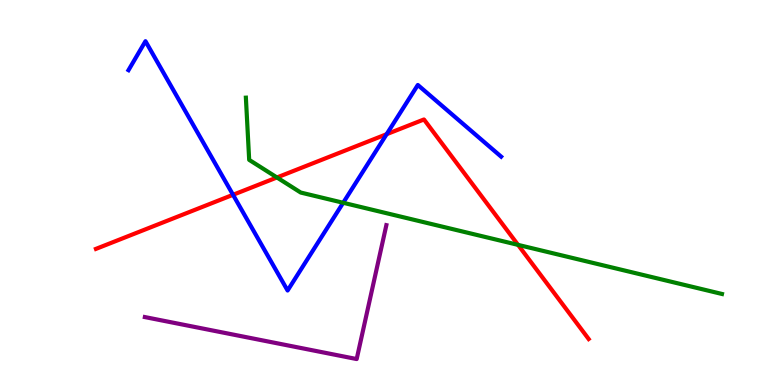[{'lines': ['blue', 'red'], 'intersections': [{'x': 3.01, 'y': 4.94}, {'x': 4.99, 'y': 6.51}]}, {'lines': ['green', 'red'], 'intersections': [{'x': 3.57, 'y': 5.39}, {'x': 6.68, 'y': 3.64}]}, {'lines': ['purple', 'red'], 'intersections': []}, {'lines': ['blue', 'green'], 'intersections': [{'x': 4.43, 'y': 4.73}]}, {'lines': ['blue', 'purple'], 'intersections': []}, {'lines': ['green', 'purple'], 'intersections': []}]